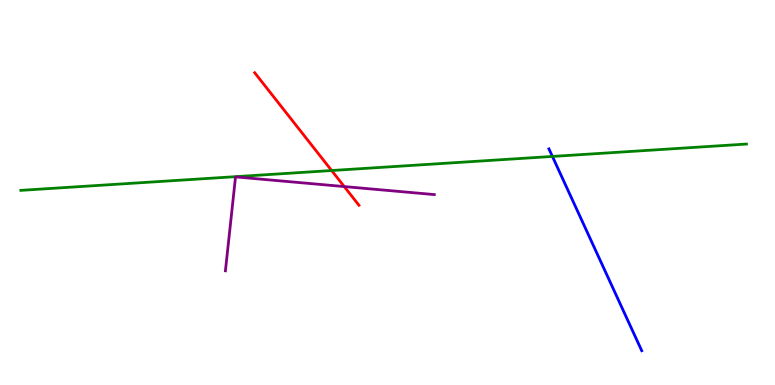[{'lines': ['blue', 'red'], 'intersections': []}, {'lines': ['green', 'red'], 'intersections': [{'x': 4.28, 'y': 5.57}]}, {'lines': ['purple', 'red'], 'intersections': [{'x': 4.44, 'y': 5.15}]}, {'lines': ['blue', 'green'], 'intersections': [{'x': 7.13, 'y': 5.94}]}, {'lines': ['blue', 'purple'], 'intersections': []}, {'lines': ['green', 'purple'], 'intersections': []}]